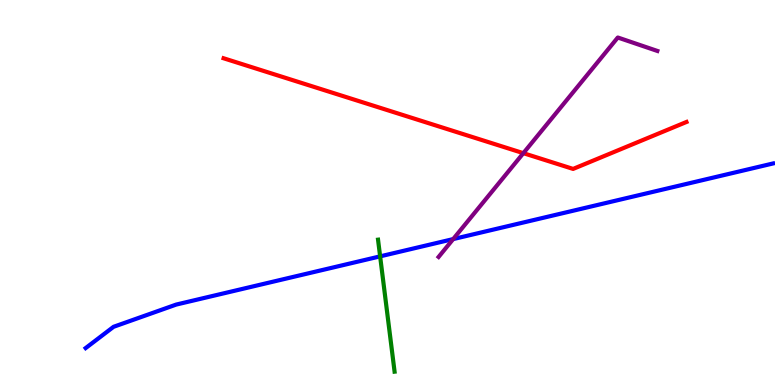[{'lines': ['blue', 'red'], 'intersections': []}, {'lines': ['green', 'red'], 'intersections': []}, {'lines': ['purple', 'red'], 'intersections': [{'x': 6.75, 'y': 6.02}]}, {'lines': ['blue', 'green'], 'intersections': [{'x': 4.9, 'y': 3.34}]}, {'lines': ['blue', 'purple'], 'intersections': [{'x': 5.85, 'y': 3.79}]}, {'lines': ['green', 'purple'], 'intersections': []}]